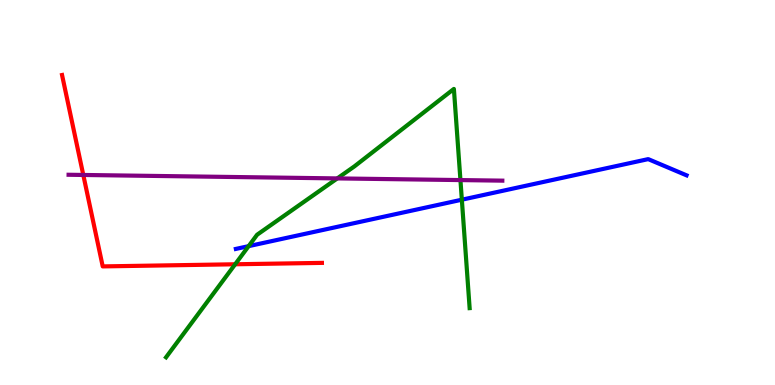[{'lines': ['blue', 'red'], 'intersections': []}, {'lines': ['green', 'red'], 'intersections': [{'x': 3.03, 'y': 3.14}]}, {'lines': ['purple', 'red'], 'intersections': [{'x': 1.07, 'y': 5.46}]}, {'lines': ['blue', 'green'], 'intersections': [{'x': 3.21, 'y': 3.61}, {'x': 5.96, 'y': 4.81}]}, {'lines': ['blue', 'purple'], 'intersections': []}, {'lines': ['green', 'purple'], 'intersections': [{'x': 4.35, 'y': 5.37}, {'x': 5.94, 'y': 5.32}]}]